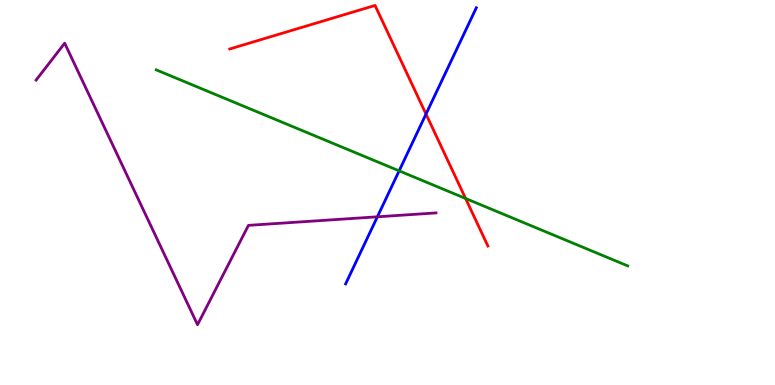[{'lines': ['blue', 'red'], 'intersections': [{'x': 5.5, 'y': 7.04}]}, {'lines': ['green', 'red'], 'intersections': [{'x': 6.01, 'y': 4.84}]}, {'lines': ['purple', 'red'], 'intersections': []}, {'lines': ['blue', 'green'], 'intersections': [{'x': 5.15, 'y': 5.56}]}, {'lines': ['blue', 'purple'], 'intersections': [{'x': 4.87, 'y': 4.37}]}, {'lines': ['green', 'purple'], 'intersections': []}]